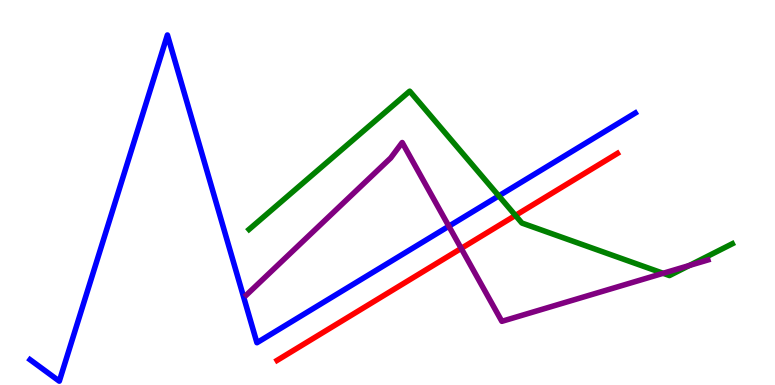[{'lines': ['blue', 'red'], 'intersections': []}, {'lines': ['green', 'red'], 'intersections': [{'x': 6.65, 'y': 4.4}]}, {'lines': ['purple', 'red'], 'intersections': [{'x': 5.95, 'y': 3.55}]}, {'lines': ['blue', 'green'], 'intersections': [{'x': 6.44, 'y': 4.91}]}, {'lines': ['blue', 'purple'], 'intersections': [{'x': 5.79, 'y': 4.12}]}, {'lines': ['green', 'purple'], 'intersections': [{'x': 8.56, 'y': 2.9}, {'x': 8.89, 'y': 3.1}]}]